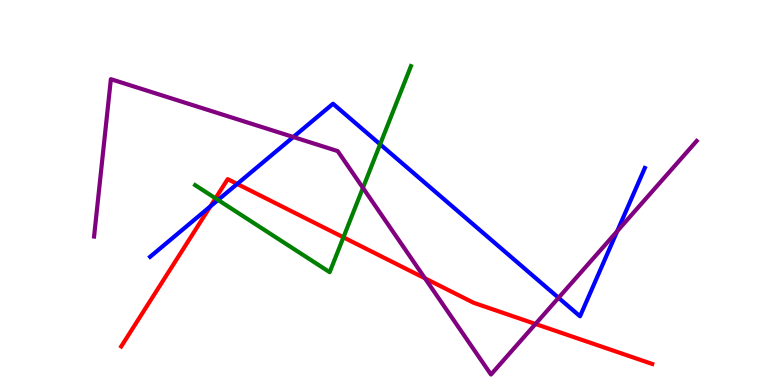[{'lines': ['blue', 'red'], 'intersections': [{'x': 2.71, 'y': 4.64}, {'x': 3.06, 'y': 5.22}]}, {'lines': ['green', 'red'], 'intersections': [{'x': 2.78, 'y': 4.85}, {'x': 4.43, 'y': 3.84}]}, {'lines': ['purple', 'red'], 'intersections': [{'x': 5.48, 'y': 2.77}, {'x': 6.91, 'y': 1.59}]}, {'lines': ['blue', 'green'], 'intersections': [{'x': 2.81, 'y': 4.81}, {'x': 4.9, 'y': 6.25}]}, {'lines': ['blue', 'purple'], 'intersections': [{'x': 3.78, 'y': 6.44}, {'x': 7.21, 'y': 2.27}, {'x': 7.96, 'y': 4.0}]}, {'lines': ['green', 'purple'], 'intersections': [{'x': 4.68, 'y': 5.12}]}]